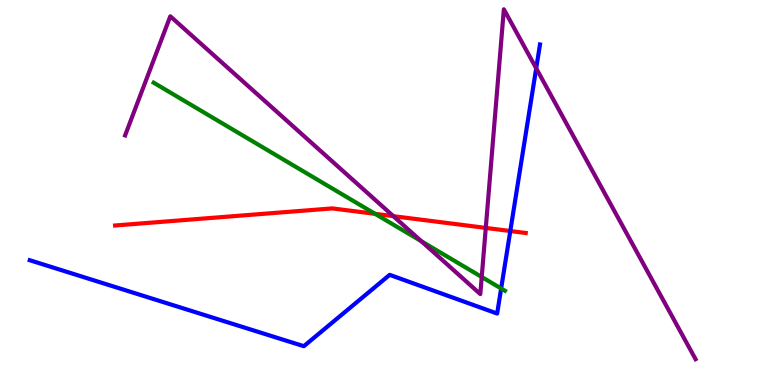[{'lines': ['blue', 'red'], 'intersections': [{'x': 6.58, 'y': 4.0}]}, {'lines': ['green', 'red'], 'intersections': [{'x': 4.84, 'y': 4.45}]}, {'lines': ['purple', 'red'], 'intersections': [{'x': 5.08, 'y': 4.39}, {'x': 6.27, 'y': 4.08}]}, {'lines': ['blue', 'green'], 'intersections': [{'x': 6.47, 'y': 2.51}]}, {'lines': ['blue', 'purple'], 'intersections': [{'x': 6.92, 'y': 8.23}]}, {'lines': ['green', 'purple'], 'intersections': [{'x': 5.44, 'y': 3.73}, {'x': 6.22, 'y': 2.81}]}]